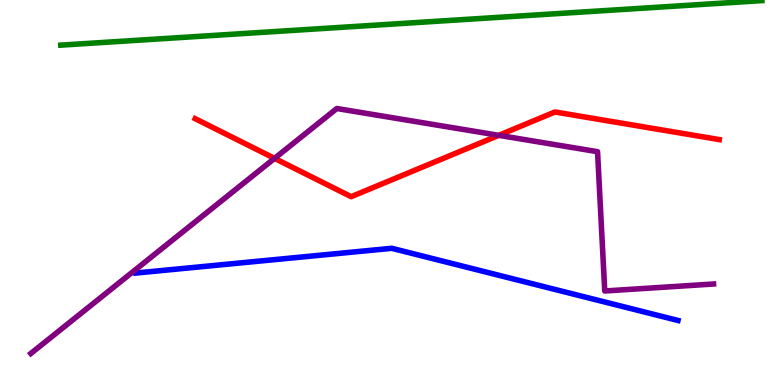[{'lines': ['blue', 'red'], 'intersections': []}, {'lines': ['green', 'red'], 'intersections': []}, {'lines': ['purple', 'red'], 'intersections': [{'x': 3.54, 'y': 5.89}, {'x': 6.44, 'y': 6.48}]}, {'lines': ['blue', 'green'], 'intersections': []}, {'lines': ['blue', 'purple'], 'intersections': []}, {'lines': ['green', 'purple'], 'intersections': []}]